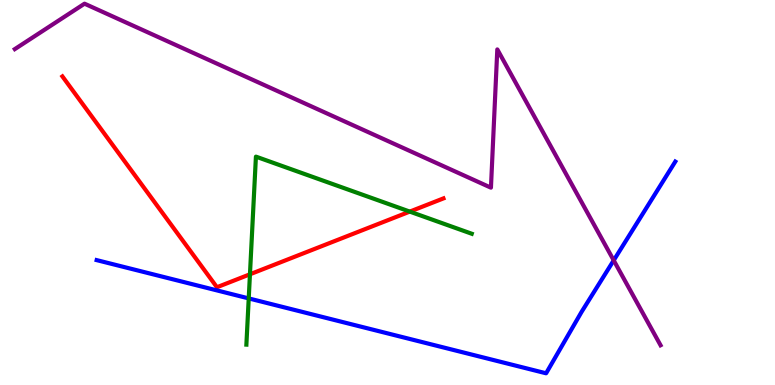[{'lines': ['blue', 'red'], 'intersections': []}, {'lines': ['green', 'red'], 'intersections': [{'x': 3.23, 'y': 2.88}, {'x': 5.29, 'y': 4.5}]}, {'lines': ['purple', 'red'], 'intersections': []}, {'lines': ['blue', 'green'], 'intersections': [{'x': 3.21, 'y': 2.25}]}, {'lines': ['blue', 'purple'], 'intersections': [{'x': 7.92, 'y': 3.24}]}, {'lines': ['green', 'purple'], 'intersections': []}]